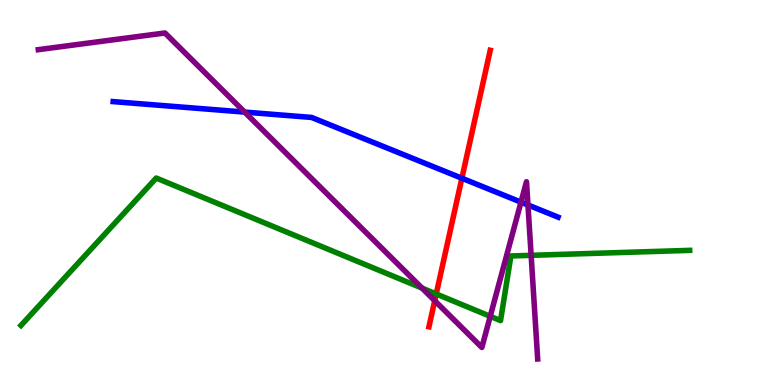[{'lines': ['blue', 'red'], 'intersections': [{'x': 5.96, 'y': 5.37}]}, {'lines': ['green', 'red'], 'intersections': [{'x': 5.63, 'y': 2.36}]}, {'lines': ['purple', 'red'], 'intersections': [{'x': 5.61, 'y': 2.19}]}, {'lines': ['blue', 'green'], 'intersections': []}, {'lines': ['blue', 'purple'], 'intersections': [{'x': 3.16, 'y': 7.09}, {'x': 6.72, 'y': 4.75}, {'x': 6.81, 'y': 4.68}]}, {'lines': ['green', 'purple'], 'intersections': [{'x': 5.45, 'y': 2.52}, {'x': 6.33, 'y': 1.78}, {'x': 6.85, 'y': 3.37}]}]